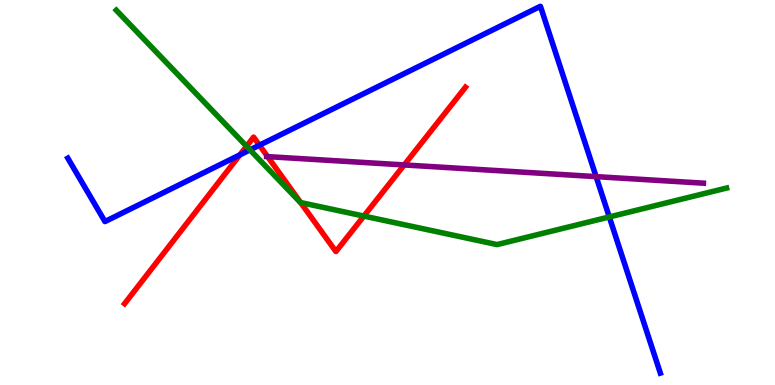[{'lines': ['blue', 'red'], 'intersections': [{'x': 3.09, 'y': 5.98}, {'x': 3.35, 'y': 6.23}]}, {'lines': ['green', 'red'], 'intersections': [{'x': 3.18, 'y': 6.2}, {'x': 3.88, 'y': 4.74}, {'x': 4.7, 'y': 4.39}]}, {'lines': ['purple', 'red'], 'intersections': [{'x': 3.45, 'y': 5.93}, {'x': 5.22, 'y': 5.72}]}, {'lines': ['blue', 'green'], 'intersections': [{'x': 3.23, 'y': 6.11}, {'x': 7.86, 'y': 4.37}]}, {'lines': ['blue', 'purple'], 'intersections': [{'x': 7.69, 'y': 5.41}]}, {'lines': ['green', 'purple'], 'intersections': []}]